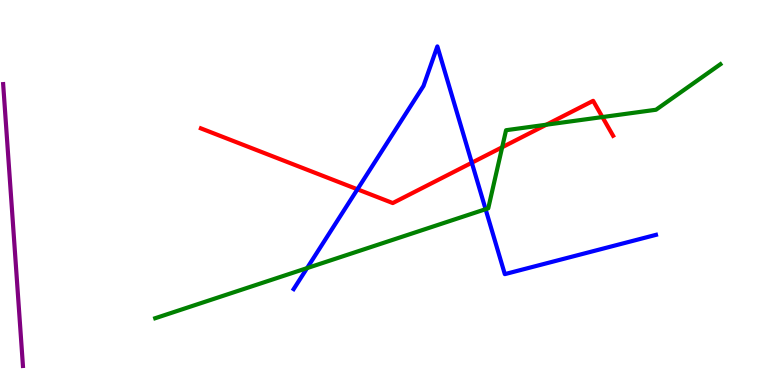[{'lines': ['blue', 'red'], 'intersections': [{'x': 4.61, 'y': 5.08}, {'x': 6.09, 'y': 5.77}]}, {'lines': ['green', 'red'], 'intersections': [{'x': 6.48, 'y': 6.18}, {'x': 7.05, 'y': 6.76}, {'x': 7.77, 'y': 6.96}]}, {'lines': ['purple', 'red'], 'intersections': []}, {'lines': ['blue', 'green'], 'intersections': [{'x': 3.96, 'y': 3.04}, {'x': 6.27, 'y': 4.57}]}, {'lines': ['blue', 'purple'], 'intersections': []}, {'lines': ['green', 'purple'], 'intersections': []}]